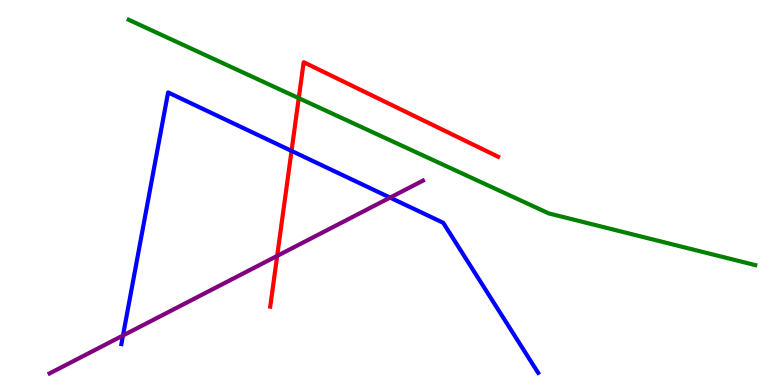[{'lines': ['blue', 'red'], 'intersections': [{'x': 3.76, 'y': 6.08}]}, {'lines': ['green', 'red'], 'intersections': [{'x': 3.85, 'y': 7.45}]}, {'lines': ['purple', 'red'], 'intersections': [{'x': 3.58, 'y': 3.35}]}, {'lines': ['blue', 'green'], 'intersections': []}, {'lines': ['blue', 'purple'], 'intersections': [{'x': 1.59, 'y': 1.29}, {'x': 5.03, 'y': 4.87}]}, {'lines': ['green', 'purple'], 'intersections': []}]